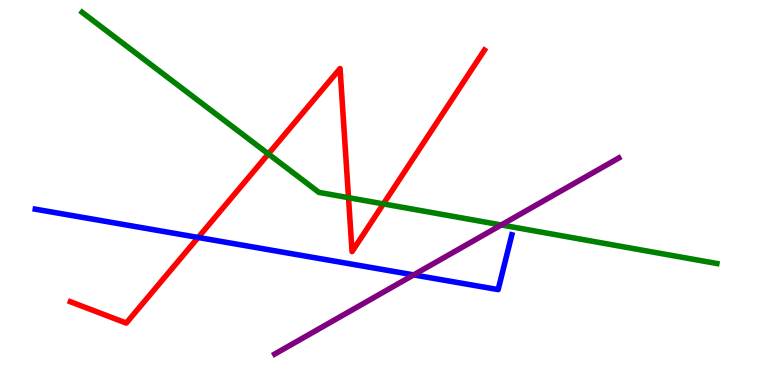[{'lines': ['blue', 'red'], 'intersections': [{'x': 2.56, 'y': 3.83}]}, {'lines': ['green', 'red'], 'intersections': [{'x': 3.46, 'y': 6.0}, {'x': 4.5, 'y': 4.87}, {'x': 4.95, 'y': 4.7}]}, {'lines': ['purple', 'red'], 'intersections': []}, {'lines': ['blue', 'green'], 'intersections': []}, {'lines': ['blue', 'purple'], 'intersections': [{'x': 5.34, 'y': 2.86}]}, {'lines': ['green', 'purple'], 'intersections': [{'x': 6.47, 'y': 4.16}]}]